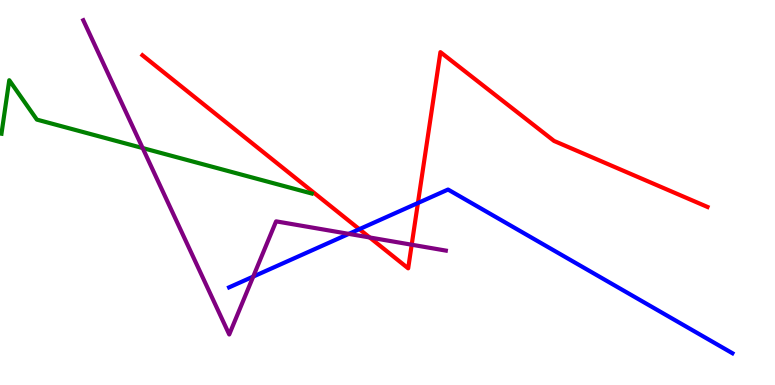[{'lines': ['blue', 'red'], 'intersections': [{'x': 4.64, 'y': 4.05}, {'x': 5.39, 'y': 4.73}]}, {'lines': ['green', 'red'], 'intersections': []}, {'lines': ['purple', 'red'], 'intersections': [{'x': 4.77, 'y': 3.83}, {'x': 5.31, 'y': 3.64}]}, {'lines': ['blue', 'green'], 'intersections': []}, {'lines': ['blue', 'purple'], 'intersections': [{'x': 3.27, 'y': 2.82}, {'x': 4.5, 'y': 3.93}]}, {'lines': ['green', 'purple'], 'intersections': [{'x': 1.84, 'y': 6.15}]}]